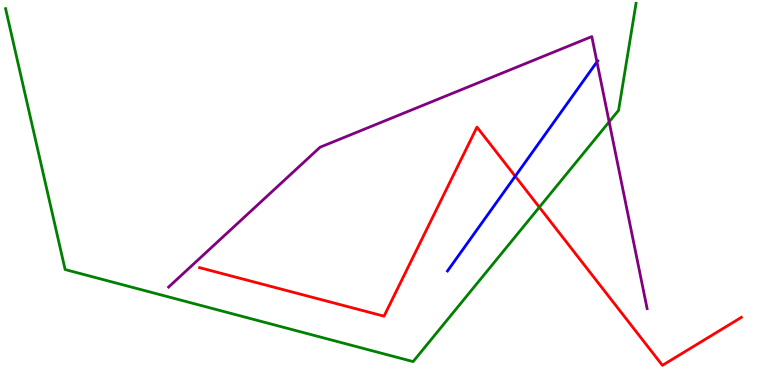[{'lines': ['blue', 'red'], 'intersections': [{'x': 6.65, 'y': 5.42}]}, {'lines': ['green', 'red'], 'intersections': [{'x': 6.96, 'y': 4.62}]}, {'lines': ['purple', 'red'], 'intersections': []}, {'lines': ['blue', 'green'], 'intersections': []}, {'lines': ['blue', 'purple'], 'intersections': [{'x': 7.7, 'y': 8.39}]}, {'lines': ['green', 'purple'], 'intersections': [{'x': 7.86, 'y': 6.83}]}]